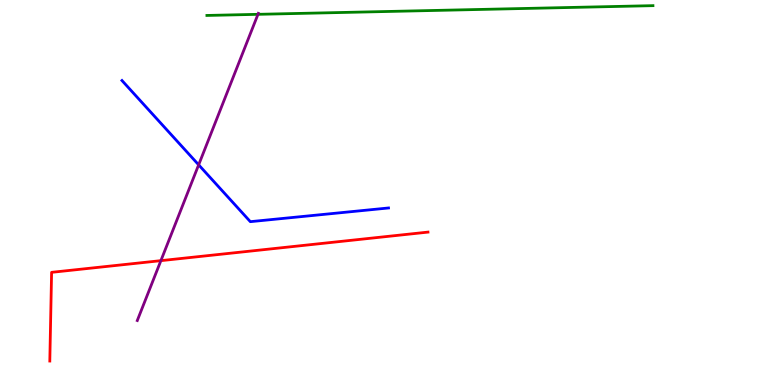[{'lines': ['blue', 'red'], 'intersections': []}, {'lines': ['green', 'red'], 'intersections': []}, {'lines': ['purple', 'red'], 'intersections': [{'x': 2.08, 'y': 3.23}]}, {'lines': ['blue', 'green'], 'intersections': []}, {'lines': ['blue', 'purple'], 'intersections': [{'x': 2.56, 'y': 5.72}]}, {'lines': ['green', 'purple'], 'intersections': [{'x': 3.33, 'y': 9.63}]}]